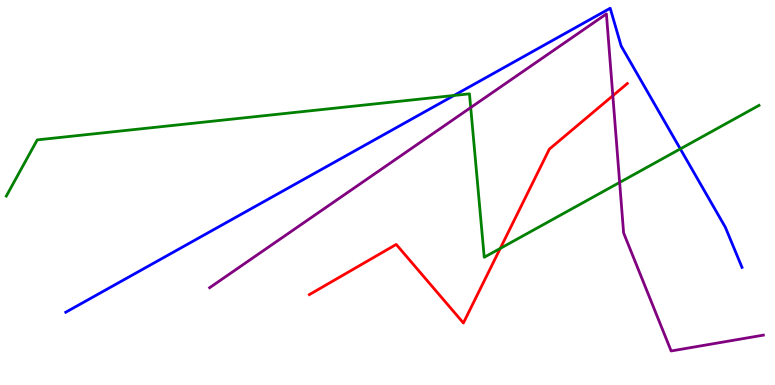[{'lines': ['blue', 'red'], 'intersections': []}, {'lines': ['green', 'red'], 'intersections': [{'x': 6.45, 'y': 3.55}]}, {'lines': ['purple', 'red'], 'intersections': [{'x': 7.91, 'y': 7.51}]}, {'lines': ['blue', 'green'], 'intersections': [{'x': 5.86, 'y': 7.52}, {'x': 8.78, 'y': 6.13}]}, {'lines': ['blue', 'purple'], 'intersections': []}, {'lines': ['green', 'purple'], 'intersections': [{'x': 6.07, 'y': 7.21}, {'x': 8.0, 'y': 5.26}]}]